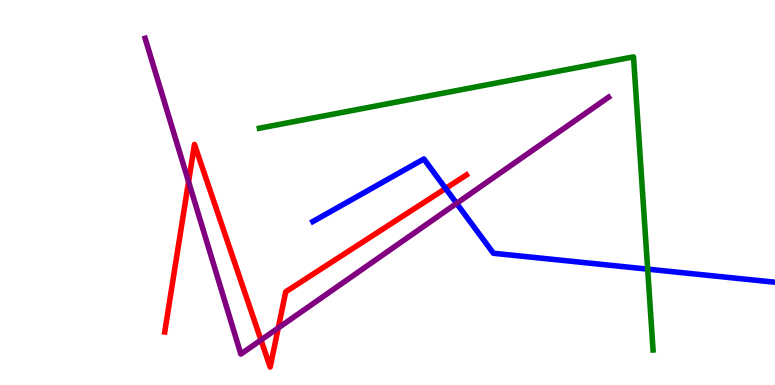[{'lines': ['blue', 'red'], 'intersections': [{'x': 5.75, 'y': 5.11}]}, {'lines': ['green', 'red'], 'intersections': []}, {'lines': ['purple', 'red'], 'intersections': [{'x': 2.43, 'y': 5.28}, {'x': 3.37, 'y': 1.17}, {'x': 3.59, 'y': 1.48}]}, {'lines': ['blue', 'green'], 'intersections': [{'x': 8.36, 'y': 3.01}]}, {'lines': ['blue', 'purple'], 'intersections': [{'x': 5.89, 'y': 4.72}]}, {'lines': ['green', 'purple'], 'intersections': []}]